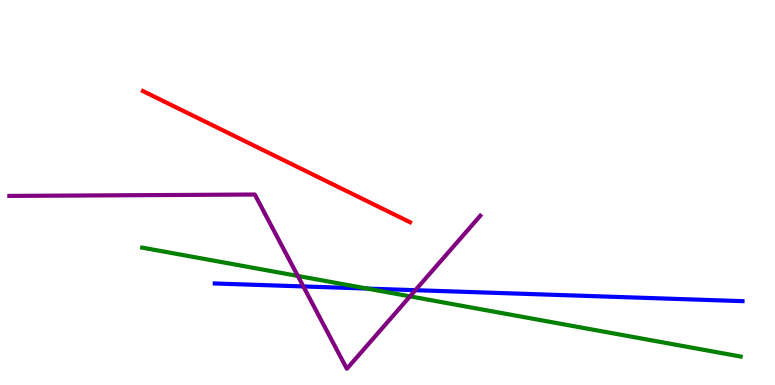[{'lines': ['blue', 'red'], 'intersections': []}, {'lines': ['green', 'red'], 'intersections': []}, {'lines': ['purple', 'red'], 'intersections': []}, {'lines': ['blue', 'green'], 'intersections': [{'x': 4.74, 'y': 2.5}]}, {'lines': ['blue', 'purple'], 'intersections': [{'x': 3.91, 'y': 2.56}, {'x': 5.36, 'y': 2.46}]}, {'lines': ['green', 'purple'], 'intersections': [{'x': 3.84, 'y': 2.83}, {'x': 5.29, 'y': 2.3}]}]